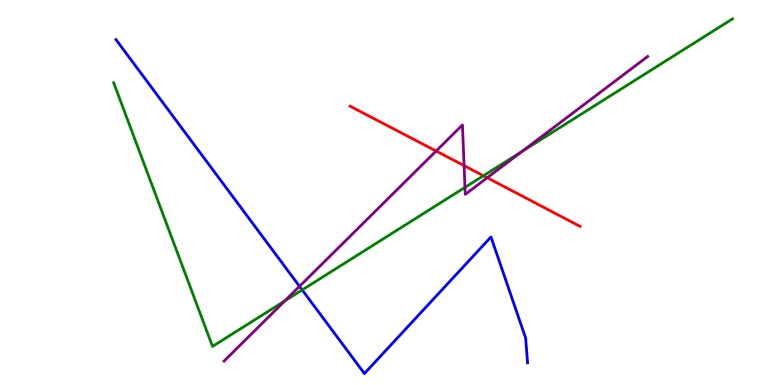[{'lines': ['blue', 'red'], 'intersections': []}, {'lines': ['green', 'red'], 'intersections': [{'x': 6.24, 'y': 5.43}]}, {'lines': ['purple', 'red'], 'intersections': [{'x': 5.63, 'y': 6.08}, {'x': 5.99, 'y': 5.7}, {'x': 6.29, 'y': 5.38}]}, {'lines': ['blue', 'green'], 'intersections': [{'x': 3.9, 'y': 2.47}]}, {'lines': ['blue', 'purple'], 'intersections': [{'x': 3.86, 'y': 2.56}]}, {'lines': ['green', 'purple'], 'intersections': [{'x': 3.68, 'y': 2.19}, {'x': 6.0, 'y': 5.13}, {'x': 6.74, 'y': 6.07}]}]